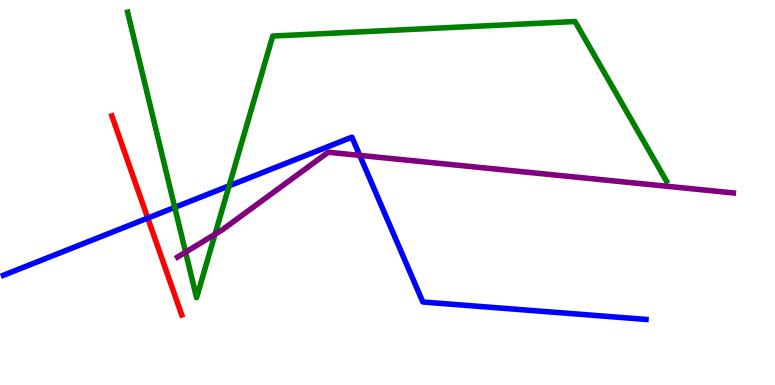[{'lines': ['blue', 'red'], 'intersections': [{'x': 1.91, 'y': 4.34}]}, {'lines': ['green', 'red'], 'intersections': []}, {'lines': ['purple', 'red'], 'intersections': []}, {'lines': ['blue', 'green'], 'intersections': [{'x': 2.25, 'y': 4.61}, {'x': 2.96, 'y': 5.17}]}, {'lines': ['blue', 'purple'], 'intersections': [{'x': 4.64, 'y': 5.96}]}, {'lines': ['green', 'purple'], 'intersections': [{'x': 2.39, 'y': 3.45}, {'x': 2.77, 'y': 3.92}]}]